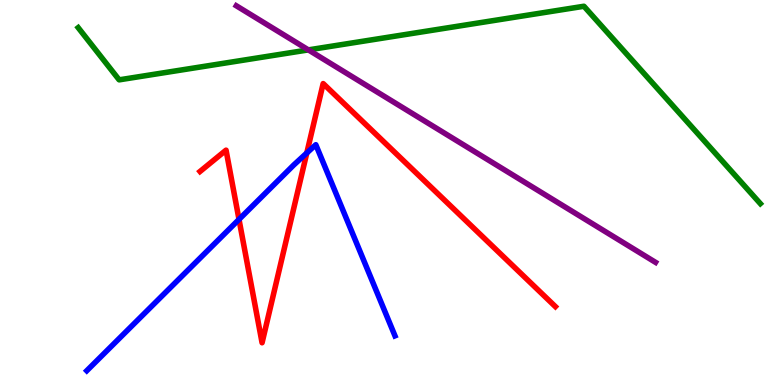[{'lines': ['blue', 'red'], 'intersections': [{'x': 3.08, 'y': 4.3}, {'x': 3.96, 'y': 6.03}]}, {'lines': ['green', 'red'], 'intersections': []}, {'lines': ['purple', 'red'], 'intersections': []}, {'lines': ['blue', 'green'], 'intersections': []}, {'lines': ['blue', 'purple'], 'intersections': []}, {'lines': ['green', 'purple'], 'intersections': [{'x': 3.98, 'y': 8.7}]}]